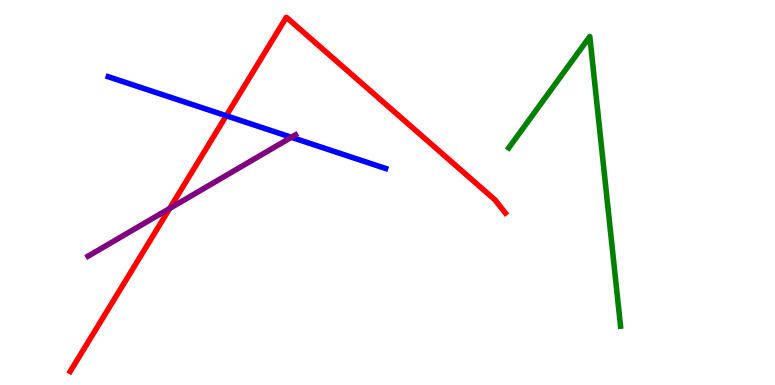[{'lines': ['blue', 'red'], 'intersections': [{'x': 2.92, 'y': 6.99}]}, {'lines': ['green', 'red'], 'intersections': []}, {'lines': ['purple', 'red'], 'intersections': [{'x': 2.19, 'y': 4.59}]}, {'lines': ['blue', 'green'], 'intersections': []}, {'lines': ['blue', 'purple'], 'intersections': [{'x': 3.76, 'y': 6.43}]}, {'lines': ['green', 'purple'], 'intersections': []}]